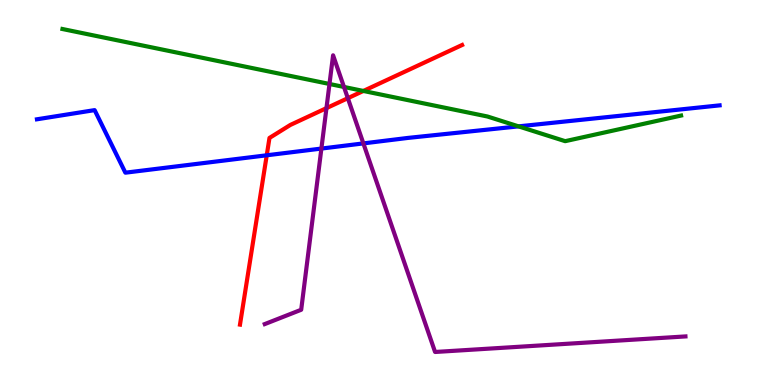[{'lines': ['blue', 'red'], 'intersections': [{'x': 3.44, 'y': 5.97}]}, {'lines': ['green', 'red'], 'intersections': [{'x': 4.69, 'y': 7.64}]}, {'lines': ['purple', 'red'], 'intersections': [{'x': 4.21, 'y': 7.19}, {'x': 4.49, 'y': 7.45}]}, {'lines': ['blue', 'green'], 'intersections': [{'x': 6.69, 'y': 6.72}]}, {'lines': ['blue', 'purple'], 'intersections': [{'x': 4.15, 'y': 6.14}, {'x': 4.69, 'y': 6.28}]}, {'lines': ['green', 'purple'], 'intersections': [{'x': 4.25, 'y': 7.82}, {'x': 4.44, 'y': 7.74}]}]